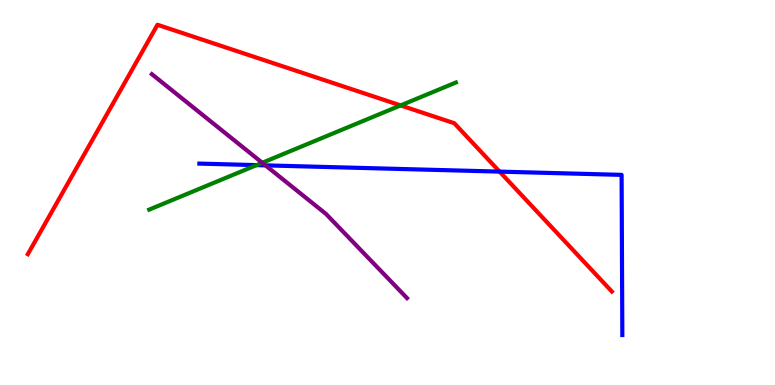[{'lines': ['blue', 'red'], 'intersections': [{'x': 6.45, 'y': 5.54}]}, {'lines': ['green', 'red'], 'intersections': [{'x': 5.17, 'y': 7.26}]}, {'lines': ['purple', 'red'], 'intersections': []}, {'lines': ['blue', 'green'], 'intersections': [{'x': 3.31, 'y': 5.71}]}, {'lines': ['blue', 'purple'], 'intersections': [{'x': 3.43, 'y': 5.7}]}, {'lines': ['green', 'purple'], 'intersections': [{'x': 3.38, 'y': 5.77}]}]